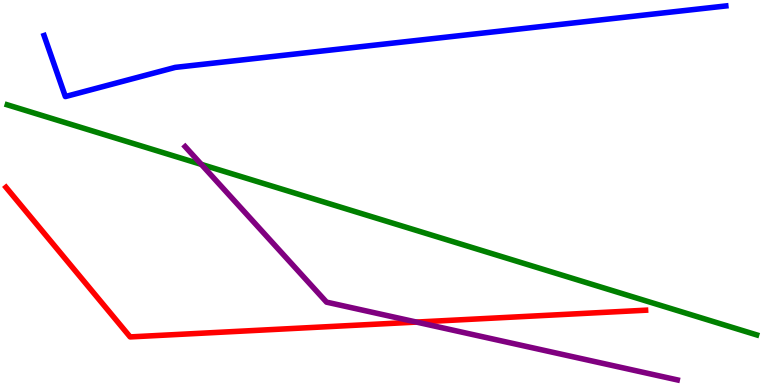[{'lines': ['blue', 'red'], 'intersections': []}, {'lines': ['green', 'red'], 'intersections': []}, {'lines': ['purple', 'red'], 'intersections': [{'x': 5.37, 'y': 1.63}]}, {'lines': ['blue', 'green'], 'intersections': []}, {'lines': ['blue', 'purple'], 'intersections': []}, {'lines': ['green', 'purple'], 'intersections': [{'x': 2.6, 'y': 5.73}]}]